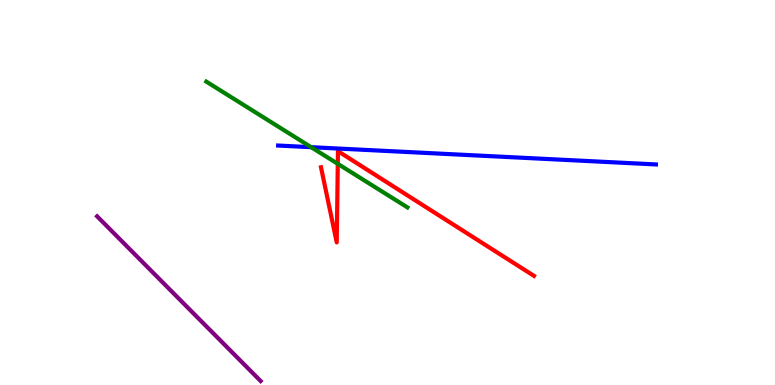[{'lines': ['blue', 'red'], 'intersections': []}, {'lines': ['green', 'red'], 'intersections': [{'x': 4.36, 'y': 5.74}]}, {'lines': ['purple', 'red'], 'intersections': []}, {'lines': ['blue', 'green'], 'intersections': [{'x': 4.02, 'y': 6.18}]}, {'lines': ['blue', 'purple'], 'intersections': []}, {'lines': ['green', 'purple'], 'intersections': []}]